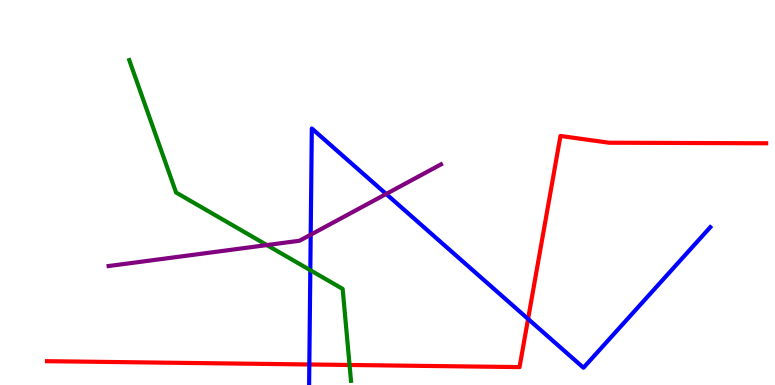[{'lines': ['blue', 'red'], 'intersections': [{'x': 3.99, 'y': 0.533}, {'x': 6.81, 'y': 1.72}]}, {'lines': ['green', 'red'], 'intersections': [{'x': 4.51, 'y': 0.52}]}, {'lines': ['purple', 'red'], 'intersections': []}, {'lines': ['blue', 'green'], 'intersections': [{'x': 4.0, 'y': 2.98}]}, {'lines': ['blue', 'purple'], 'intersections': [{'x': 4.01, 'y': 3.9}, {'x': 4.98, 'y': 4.96}]}, {'lines': ['green', 'purple'], 'intersections': [{'x': 3.44, 'y': 3.63}]}]